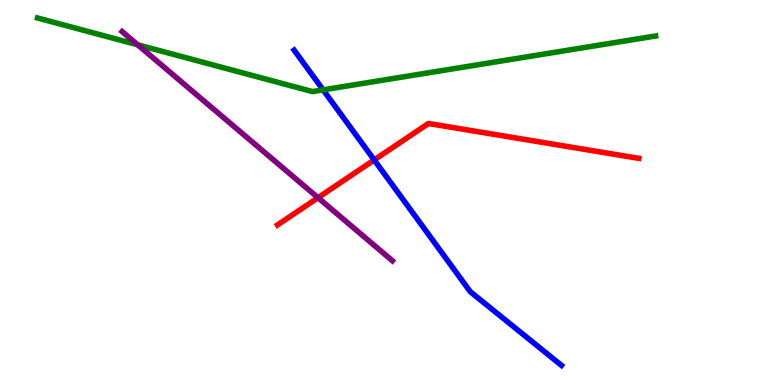[{'lines': ['blue', 'red'], 'intersections': [{'x': 4.83, 'y': 5.85}]}, {'lines': ['green', 'red'], 'intersections': []}, {'lines': ['purple', 'red'], 'intersections': [{'x': 4.1, 'y': 4.86}]}, {'lines': ['blue', 'green'], 'intersections': [{'x': 4.17, 'y': 7.67}]}, {'lines': ['blue', 'purple'], 'intersections': []}, {'lines': ['green', 'purple'], 'intersections': [{'x': 1.78, 'y': 8.84}]}]